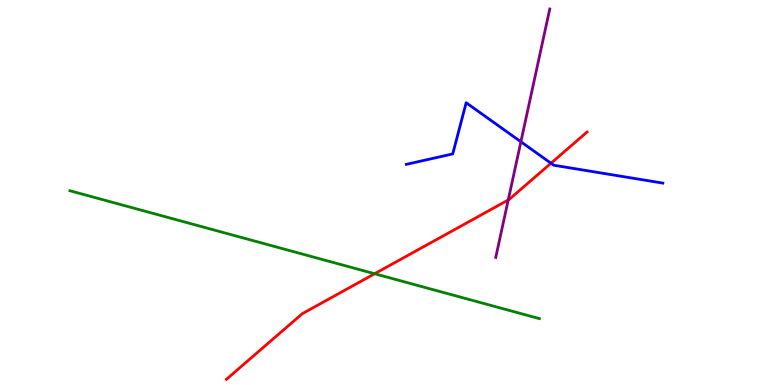[{'lines': ['blue', 'red'], 'intersections': [{'x': 7.11, 'y': 5.76}]}, {'lines': ['green', 'red'], 'intersections': [{'x': 4.83, 'y': 2.89}]}, {'lines': ['purple', 'red'], 'intersections': [{'x': 6.56, 'y': 4.81}]}, {'lines': ['blue', 'green'], 'intersections': []}, {'lines': ['blue', 'purple'], 'intersections': [{'x': 6.72, 'y': 6.32}]}, {'lines': ['green', 'purple'], 'intersections': []}]